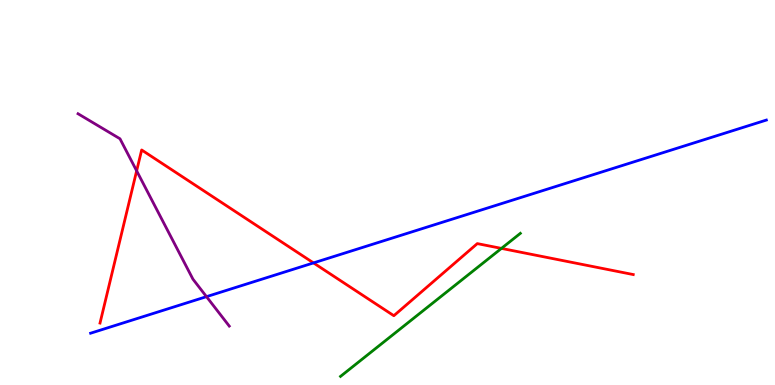[{'lines': ['blue', 'red'], 'intersections': [{'x': 4.05, 'y': 3.17}]}, {'lines': ['green', 'red'], 'intersections': [{'x': 6.47, 'y': 3.55}]}, {'lines': ['purple', 'red'], 'intersections': [{'x': 1.76, 'y': 5.56}]}, {'lines': ['blue', 'green'], 'intersections': []}, {'lines': ['blue', 'purple'], 'intersections': [{'x': 2.66, 'y': 2.29}]}, {'lines': ['green', 'purple'], 'intersections': []}]